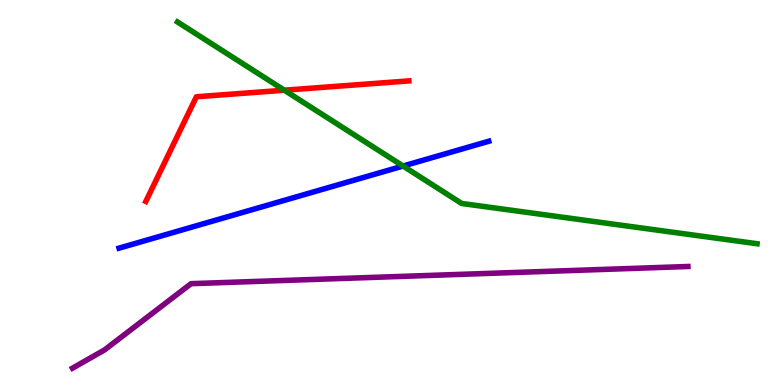[{'lines': ['blue', 'red'], 'intersections': []}, {'lines': ['green', 'red'], 'intersections': [{'x': 3.67, 'y': 7.66}]}, {'lines': ['purple', 'red'], 'intersections': []}, {'lines': ['blue', 'green'], 'intersections': [{'x': 5.2, 'y': 5.69}]}, {'lines': ['blue', 'purple'], 'intersections': []}, {'lines': ['green', 'purple'], 'intersections': []}]